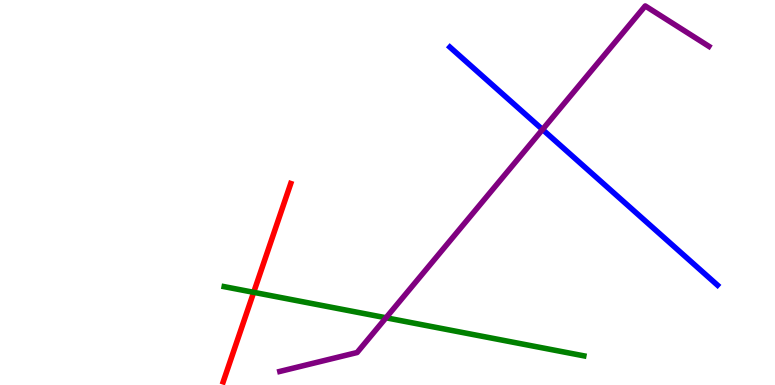[{'lines': ['blue', 'red'], 'intersections': []}, {'lines': ['green', 'red'], 'intersections': [{'x': 3.27, 'y': 2.41}]}, {'lines': ['purple', 'red'], 'intersections': []}, {'lines': ['blue', 'green'], 'intersections': []}, {'lines': ['blue', 'purple'], 'intersections': [{'x': 7.0, 'y': 6.64}]}, {'lines': ['green', 'purple'], 'intersections': [{'x': 4.98, 'y': 1.75}]}]